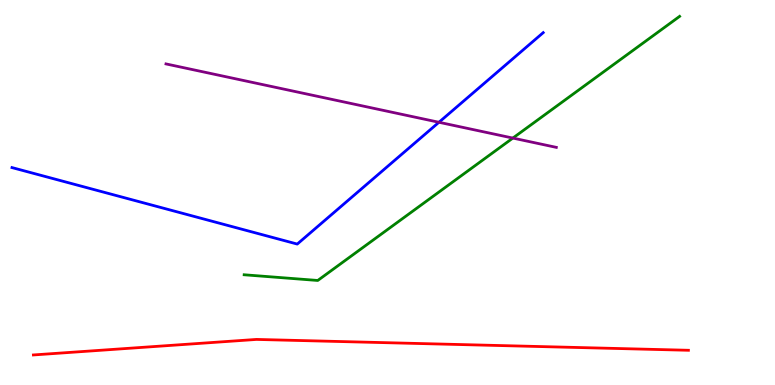[{'lines': ['blue', 'red'], 'intersections': []}, {'lines': ['green', 'red'], 'intersections': []}, {'lines': ['purple', 'red'], 'intersections': []}, {'lines': ['blue', 'green'], 'intersections': []}, {'lines': ['blue', 'purple'], 'intersections': [{'x': 5.66, 'y': 6.82}]}, {'lines': ['green', 'purple'], 'intersections': [{'x': 6.62, 'y': 6.41}]}]